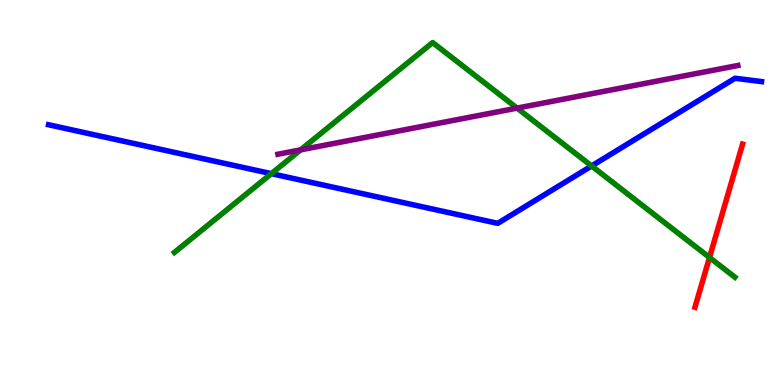[{'lines': ['blue', 'red'], 'intersections': []}, {'lines': ['green', 'red'], 'intersections': [{'x': 9.15, 'y': 3.31}]}, {'lines': ['purple', 'red'], 'intersections': []}, {'lines': ['blue', 'green'], 'intersections': [{'x': 3.5, 'y': 5.49}, {'x': 7.63, 'y': 5.69}]}, {'lines': ['blue', 'purple'], 'intersections': []}, {'lines': ['green', 'purple'], 'intersections': [{'x': 3.88, 'y': 6.11}, {'x': 6.67, 'y': 7.19}]}]